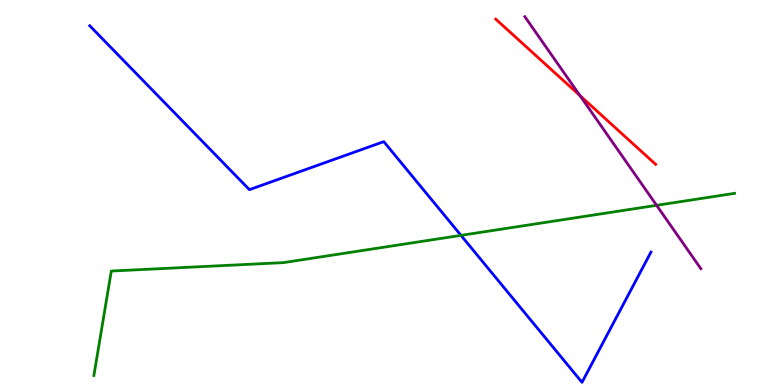[{'lines': ['blue', 'red'], 'intersections': []}, {'lines': ['green', 'red'], 'intersections': []}, {'lines': ['purple', 'red'], 'intersections': [{'x': 7.48, 'y': 7.52}]}, {'lines': ['blue', 'green'], 'intersections': [{'x': 5.95, 'y': 3.89}]}, {'lines': ['blue', 'purple'], 'intersections': []}, {'lines': ['green', 'purple'], 'intersections': [{'x': 8.47, 'y': 4.67}]}]